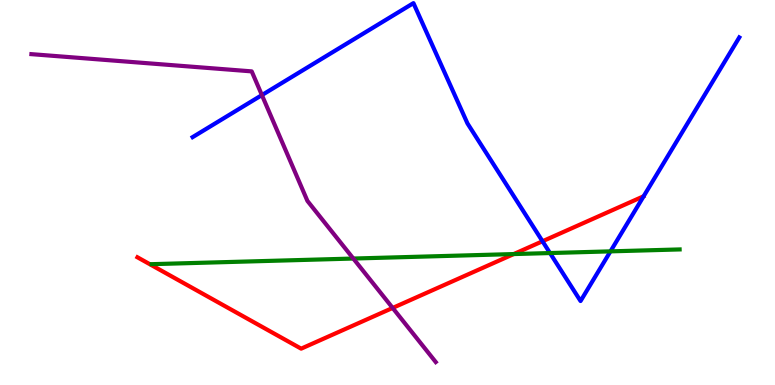[{'lines': ['blue', 'red'], 'intersections': [{'x': 7.0, 'y': 3.73}]}, {'lines': ['green', 'red'], 'intersections': [{'x': 6.63, 'y': 3.4}]}, {'lines': ['purple', 'red'], 'intersections': [{'x': 5.07, 'y': 2.0}]}, {'lines': ['blue', 'green'], 'intersections': [{'x': 7.1, 'y': 3.43}, {'x': 7.88, 'y': 3.47}]}, {'lines': ['blue', 'purple'], 'intersections': [{'x': 3.38, 'y': 7.53}]}, {'lines': ['green', 'purple'], 'intersections': [{'x': 4.56, 'y': 3.28}]}]